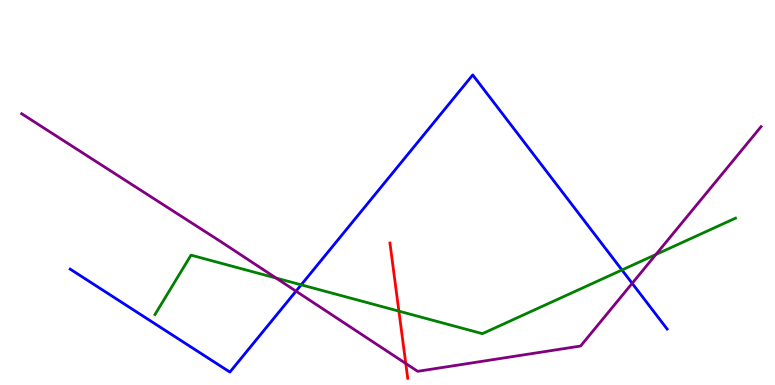[{'lines': ['blue', 'red'], 'intersections': []}, {'lines': ['green', 'red'], 'intersections': [{'x': 5.15, 'y': 1.92}]}, {'lines': ['purple', 'red'], 'intersections': [{'x': 5.24, 'y': 0.559}]}, {'lines': ['blue', 'green'], 'intersections': [{'x': 3.89, 'y': 2.6}, {'x': 8.03, 'y': 2.99}]}, {'lines': ['blue', 'purple'], 'intersections': [{'x': 3.82, 'y': 2.44}, {'x': 8.16, 'y': 2.64}]}, {'lines': ['green', 'purple'], 'intersections': [{'x': 3.56, 'y': 2.78}, {'x': 8.46, 'y': 3.39}]}]